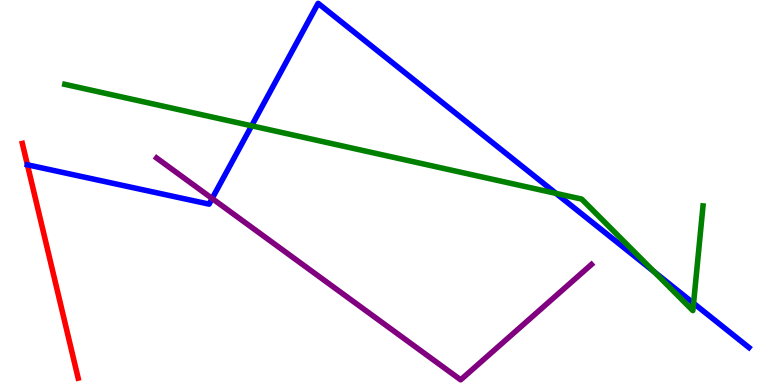[{'lines': ['blue', 'red'], 'intersections': [{'x': 0.354, 'y': 5.72}]}, {'lines': ['green', 'red'], 'intersections': []}, {'lines': ['purple', 'red'], 'intersections': []}, {'lines': ['blue', 'green'], 'intersections': [{'x': 3.25, 'y': 6.73}, {'x': 7.17, 'y': 4.98}, {'x': 8.44, 'y': 2.94}, {'x': 8.95, 'y': 2.12}]}, {'lines': ['blue', 'purple'], 'intersections': [{'x': 2.74, 'y': 4.84}]}, {'lines': ['green', 'purple'], 'intersections': []}]